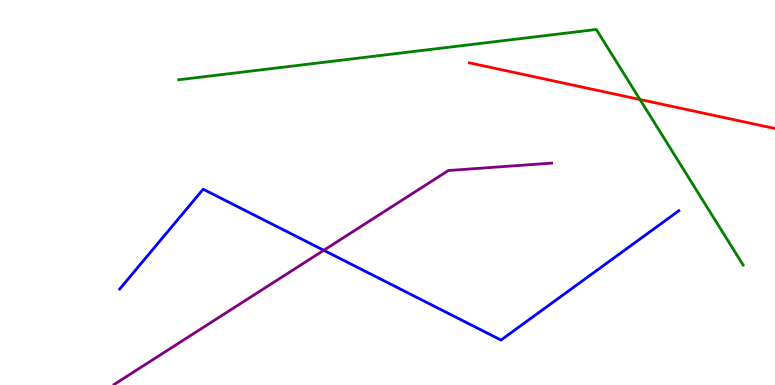[{'lines': ['blue', 'red'], 'intersections': []}, {'lines': ['green', 'red'], 'intersections': [{'x': 8.26, 'y': 7.42}]}, {'lines': ['purple', 'red'], 'intersections': []}, {'lines': ['blue', 'green'], 'intersections': []}, {'lines': ['blue', 'purple'], 'intersections': [{'x': 4.18, 'y': 3.5}]}, {'lines': ['green', 'purple'], 'intersections': []}]